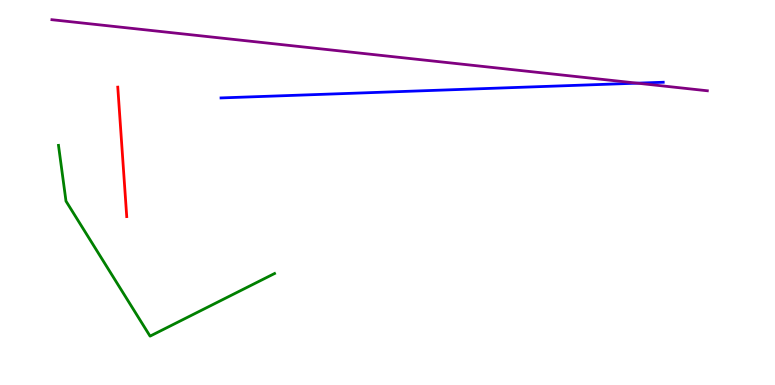[{'lines': ['blue', 'red'], 'intersections': []}, {'lines': ['green', 'red'], 'intersections': []}, {'lines': ['purple', 'red'], 'intersections': []}, {'lines': ['blue', 'green'], 'intersections': []}, {'lines': ['blue', 'purple'], 'intersections': [{'x': 8.22, 'y': 7.84}]}, {'lines': ['green', 'purple'], 'intersections': []}]